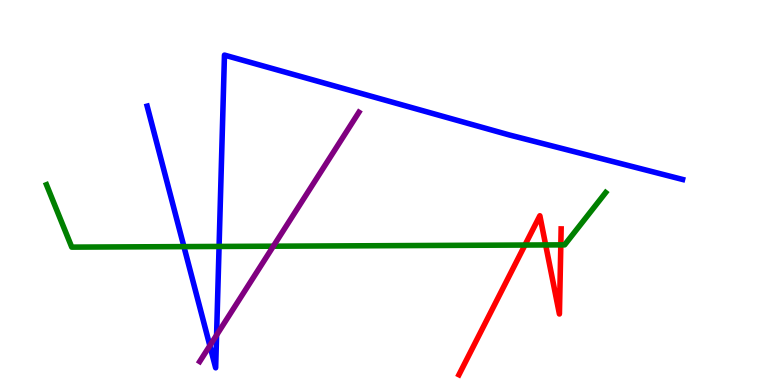[{'lines': ['blue', 'red'], 'intersections': []}, {'lines': ['green', 'red'], 'intersections': [{'x': 6.77, 'y': 3.64}, {'x': 7.04, 'y': 3.64}, {'x': 7.24, 'y': 3.64}]}, {'lines': ['purple', 'red'], 'intersections': []}, {'lines': ['blue', 'green'], 'intersections': [{'x': 2.37, 'y': 3.59}, {'x': 2.83, 'y': 3.6}]}, {'lines': ['blue', 'purple'], 'intersections': [{'x': 2.71, 'y': 1.02}, {'x': 2.79, 'y': 1.3}]}, {'lines': ['green', 'purple'], 'intersections': [{'x': 3.53, 'y': 3.61}]}]